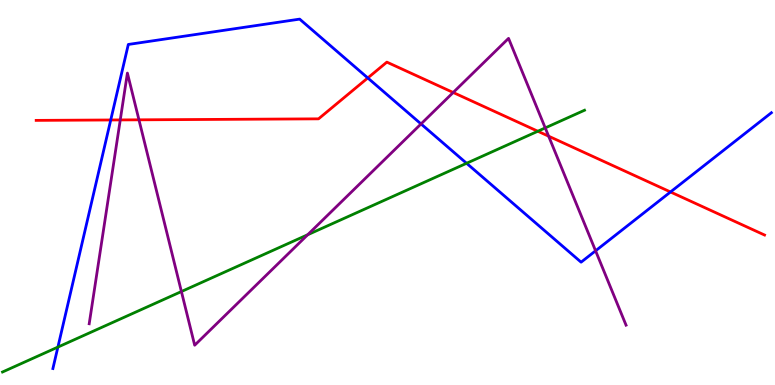[{'lines': ['blue', 'red'], 'intersections': [{'x': 1.43, 'y': 6.88}, {'x': 4.75, 'y': 7.98}, {'x': 8.65, 'y': 5.01}]}, {'lines': ['green', 'red'], 'intersections': [{'x': 6.94, 'y': 6.59}]}, {'lines': ['purple', 'red'], 'intersections': [{'x': 1.55, 'y': 6.89}, {'x': 1.79, 'y': 6.89}, {'x': 5.85, 'y': 7.6}, {'x': 7.08, 'y': 6.46}]}, {'lines': ['blue', 'green'], 'intersections': [{'x': 0.747, 'y': 0.985}, {'x': 6.02, 'y': 5.76}]}, {'lines': ['blue', 'purple'], 'intersections': [{'x': 5.43, 'y': 6.78}, {'x': 7.68, 'y': 3.49}]}, {'lines': ['green', 'purple'], 'intersections': [{'x': 2.34, 'y': 2.43}, {'x': 3.97, 'y': 3.9}, {'x': 7.04, 'y': 6.68}]}]